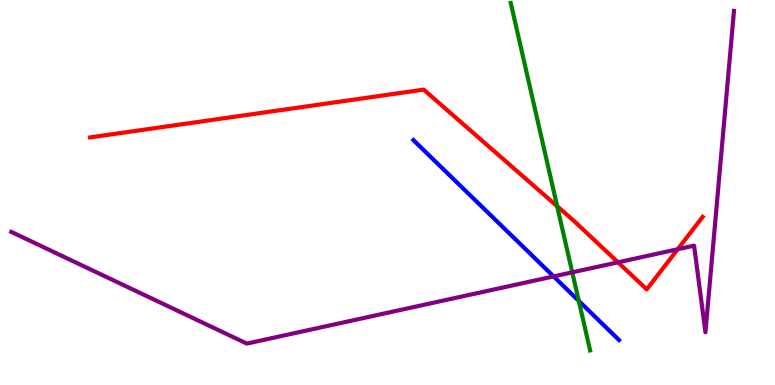[{'lines': ['blue', 'red'], 'intersections': []}, {'lines': ['green', 'red'], 'intersections': [{'x': 7.19, 'y': 4.64}]}, {'lines': ['purple', 'red'], 'intersections': [{'x': 7.97, 'y': 3.19}, {'x': 8.74, 'y': 3.53}]}, {'lines': ['blue', 'green'], 'intersections': [{'x': 7.47, 'y': 2.18}]}, {'lines': ['blue', 'purple'], 'intersections': [{'x': 7.14, 'y': 2.82}]}, {'lines': ['green', 'purple'], 'intersections': [{'x': 7.38, 'y': 2.93}]}]